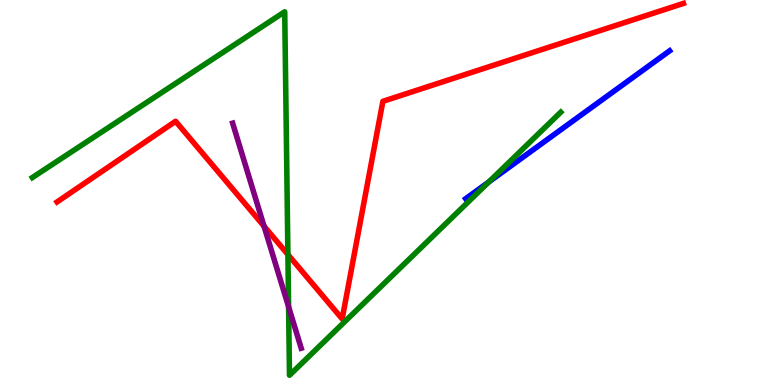[{'lines': ['blue', 'red'], 'intersections': []}, {'lines': ['green', 'red'], 'intersections': [{'x': 3.71, 'y': 3.39}]}, {'lines': ['purple', 'red'], 'intersections': [{'x': 3.41, 'y': 4.13}]}, {'lines': ['blue', 'green'], 'intersections': [{'x': 6.31, 'y': 5.28}]}, {'lines': ['blue', 'purple'], 'intersections': []}, {'lines': ['green', 'purple'], 'intersections': [{'x': 3.72, 'y': 2.03}]}]